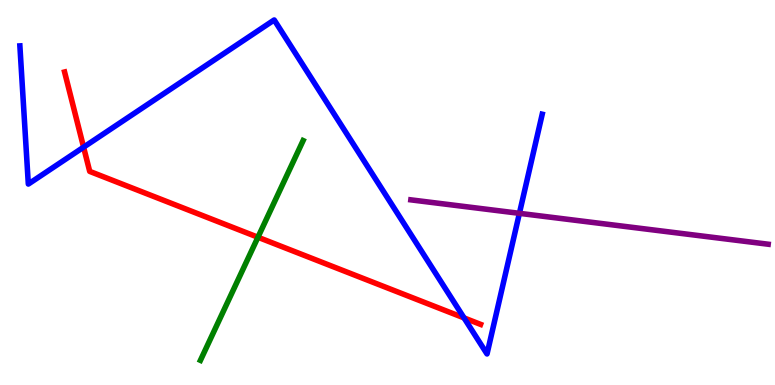[{'lines': ['blue', 'red'], 'intersections': [{'x': 1.08, 'y': 6.18}, {'x': 5.99, 'y': 1.74}]}, {'lines': ['green', 'red'], 'intersections': [{'x': 3.33, 'y': 3.84}]}, {'lines': ['purple', 'red'], 'intersections': []}, {'lines': ['blue', 'green'], 'intersections': []}, {'lines': ['blue', 'purple'], 'intersections': [{'x': 6.7, 'y': 4.46}]}, {'lines': ['green', 'purple'], 'intersections': []}]